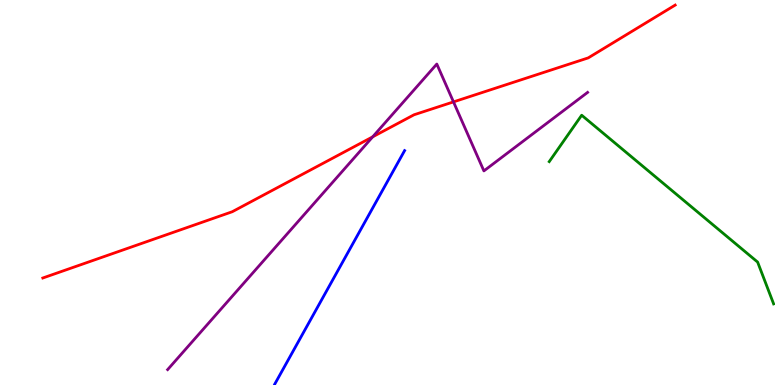[{'lines': ['blue', 'red'], 'intersections': []}, {'lines': ['green', 'red'], 'intersections': []}, {'lines': ['purple', 'red'], 'intersections': [{'x': 4.81, 'y': 6.45}, {'x': 5.85, 'y': 7.35}]}, {'lines': ['blue', 'green'], 'intersections': []}, {'lines': ['blue', 'purple'], 'intersections': []}, {'lines': ['green', 'purple'], 'intersections': []}]